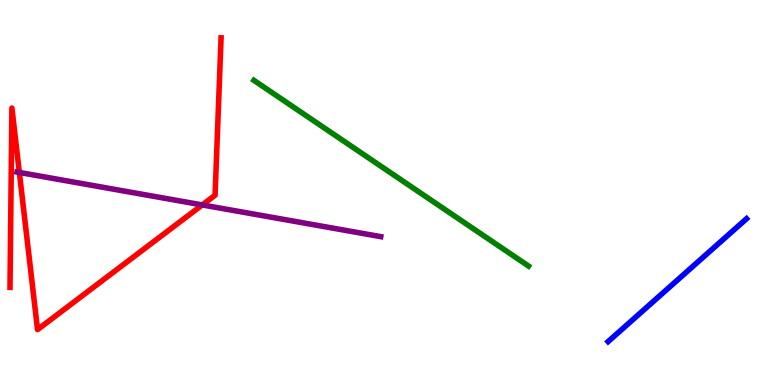[{'lines': ['blue', 'red'], 'intersections': []}, {'lines': ['green', 'red'], 'intersections': []}, {'lines': ['purple', 'red'], 'intersections': [{'x': 0.25, 'y': 5.52}, {'x': 2.61, 'y': 4.68}]}, {'lines': ['blue', 'green'], 'intersections': []}, {'lines': ['blue', 'purple'], 'intersections': []}, {'lines': ['green', 'purple'], 'intersections': []}]